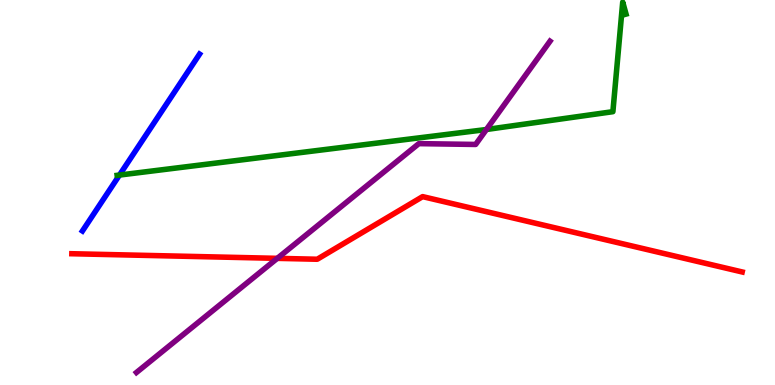[{'lines': ['blue', 'red'], 'intersections': []}, {'lines': ['green', 'red'], 'intersections': []}, {'lines': ['purple', 'red'], 'intersections': [{'x': 3.58, 'y': 3.29}]}, {'lines': ['blue', 'green'], 'intersections': [{'x': 1.54, 'y': 5.45}]}, {'lines': ['blue', 'purple'], 'intersections': []}, {'lines': ['green', 'purple'], 'intersections': [{'x': 6.28, 'y': 6.64}]}]